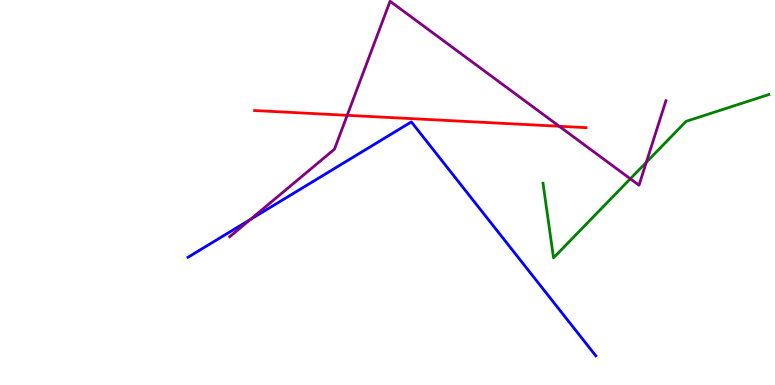[{'lines': ['blue', 'red'], 'intersections': []}, {'lines': ['green', 'red'], 'intersections': []}, {'lines': ['purple', 'red'], 'intersections': [{'x': 4.48, 'y': 7.0}, {'x': 7.22, 'y': 6.72}]}, {'lines': ['blue', 'green'], 'intersections': []}, {'lines': ['blue', 'purple'], 'intersections': [{'x': 3.23, 'y': 4.3}]}, {'lines': ['green', 'purple'], 'intersections': [{'x': 8.13, 'y': 5.36}, {'x': 8.34, 'y': 5.78}]}]